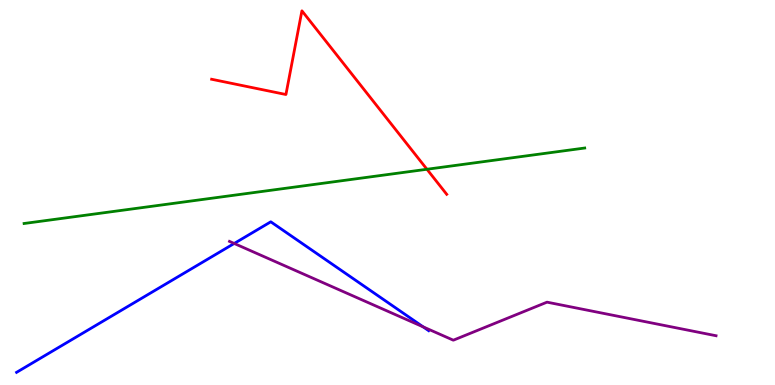[{'lines': ['blue', 'red'], 'intersections': []}, {'lines': ['green', 'red'], 'intersections': [{'x': 5.51, 'y': 5.6}]}, {'lines': ['purple', 'red'], 'intersections': []}, {'lines': ['blue', 'green'], 'intersections': []}, {'lines': ['blue', 'purple'], 'intersections': [{'x': 3.02, 'y': 3.68}, {'x': 5.46, 'y': 1.51}]}, {'lines': ['green', 'purple'], 'intersections': []}]